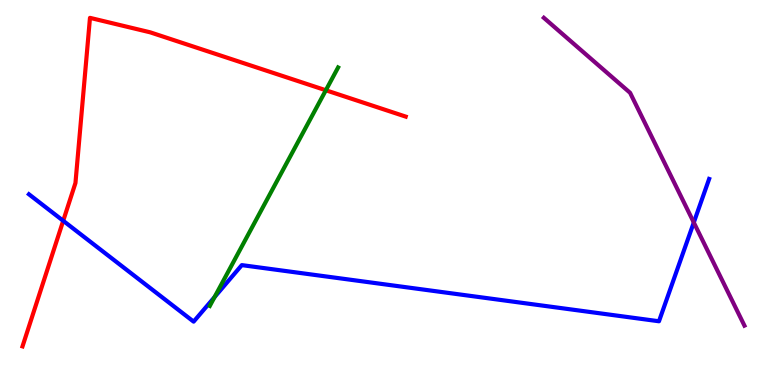[{'lines': ['blue', 'red'], 'intersections': [{'x': 0.816, 'y': 4.27}]}, {'lines': ['green', 'red'], 'intersections': [{'x': 4.2, 'y': 7.66}]}, {'lines': ['purple', 'red'], 'intersections': []}, {'lines': ['blue', 'green'], 'intersections': [{'x': 2.77, 'y': 2.28}]}, {'lines': ['blue', 'purple'], 'intersections': [{'x': 8.95, 'y': 4.22}]}, {'lines': ['green', 'purple'], 'intersections': []}]